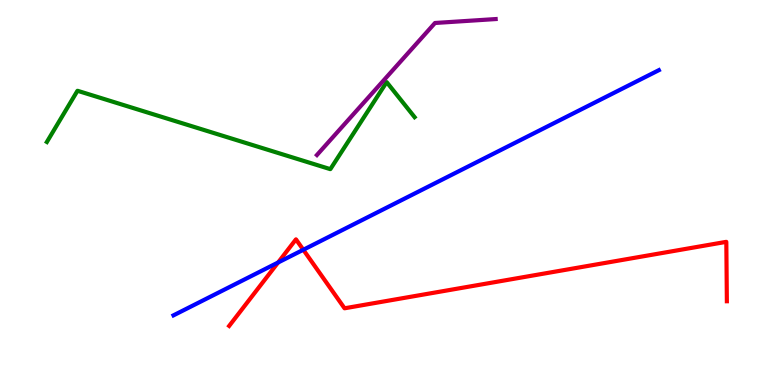[{'lines': ['blue', 'red'], 'intersections': [{'x': 3.59, 'y': 3.18}, {'x': 3.91, 'y': 3.51}]}, {'lines': ['green', 'red'], 'intersections': []}, {'lines': ['purple', 'red'], 'intersections': []}, {'lines': ['blue', 'green'], 'intersections': []}, {'lines': ['blue', 'purple'], 'intersections': []}, {'lines': ['green', 'purple'], 'intersections': []}]